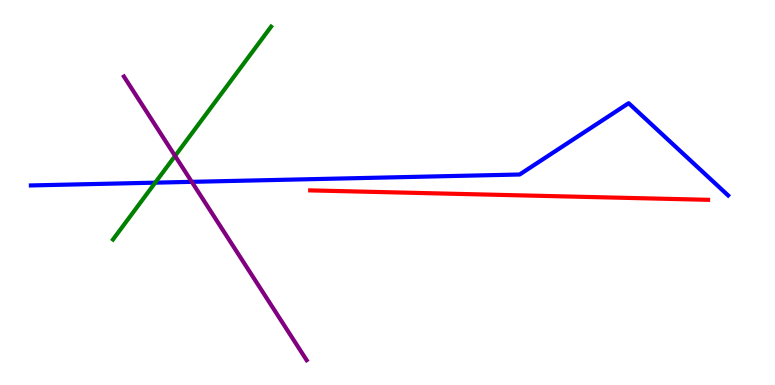[{'lines': ['blue', 'red'], 'intersections': []}, {'lines': ['green', 'red'], 'intersections': []}, {'lines': ['purple', 'red'], 'intersections': []}, {'lines': ['blue', 'green'], 'intersections': [{'x': 2.0, 'y': 5.26}]}, {'lines': ['blue', 'purple'], 'intersections': [{'x': 2.47, 'y': 5.28}]}, {'lines': ['green', 'purple'], 'intersections': [{'x': 2.26, 'y': 5.95}]}]